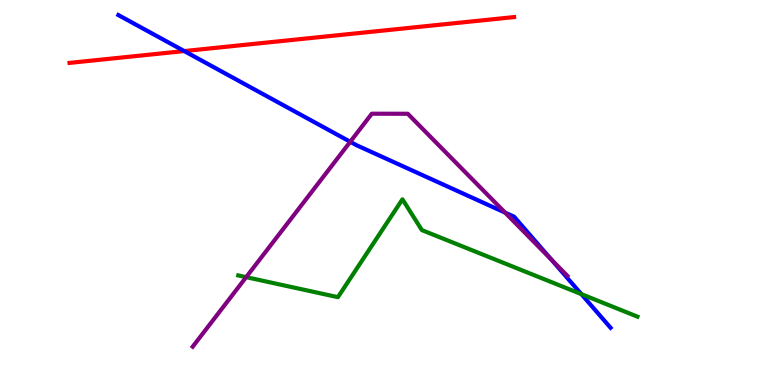[{'lines': ['blue', 'red'], 'intersections': [{'x': 2.38, 'y': 8.67}]}, {'lines': ['green', 'red'], 'intersections': []}, {'lines': ['purple', 'red'], 'intersections': []}, {'lines': ['blue', 'green'], 'intersections': [{'x': 7.5, 'y': 2.36}]}, {'lines': ['blue', 'purple'], 'intersections': [{'x': 4.52, 'y': 6.32}, {'x': 6.52, 'y': 4.48}, {'x': 7.11, 'y': 3.26}]}, {'lines': ['green', 'purple'], 'intersections': [{'x': 3.18, 'y': 2.8}]}]